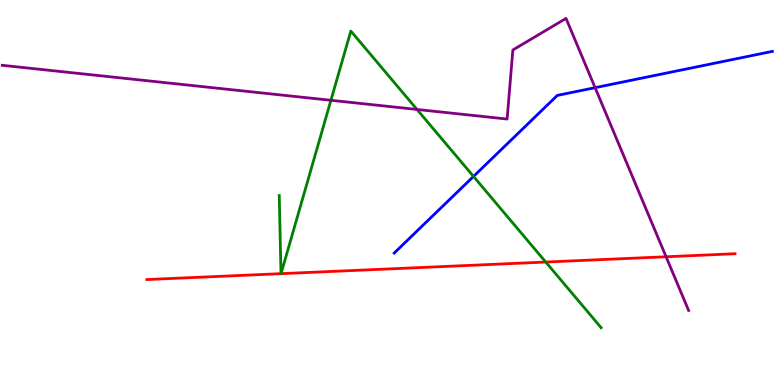[{'lines': ['blue', 'red'], 'intersections': []}, {'lines': ['green', 'red'], 'intersections': [{'x': 3.63, 'y': 2.89}, {'x': 3.63, 'y': 2.89}, {'x': 7.04, 'y': 3.19}]}, {'lines': ['purple', 'red'], 'intersections': [{'x': 8.59, 'y': 3.33}]}, {'lines': ['blue', 'green'], 'intersections': [{'x': 6.11, 'y': 5.42}]}, {'lines': ['blue', 'purple'], 'intersections': [{'x': 7.68, 'y': 7.72}]}, {'lines': ['green', 'purple'], 'intersections': [{'x': 4.27, 'y': 7.39}, {'x': 5.38, 'y': 7.16}]}]